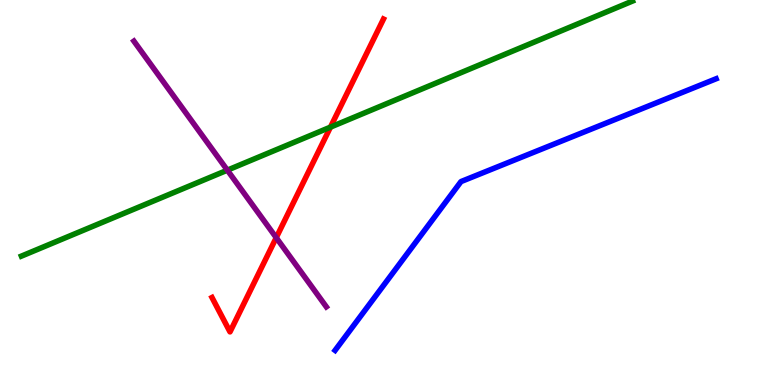[{'lines': ['blue', 'red'], 'intersections': []}, {'lines': ['green', 'red'], 'intersections': [{'x': 4.26, 'y': 6.7}]}, {'lines': ['purple', 'red'], 'intersections': [{'x': 3.56, 'y': 3.83}]}, {'lines': ['blue', 'green'], 'intersections': []}, {'lines': ['blue', 'purple'], 'intersections': []}, {'lines': ['green', 'purple'], 'intersections': [{'x': 2.93, 'y': 5.58}]}]